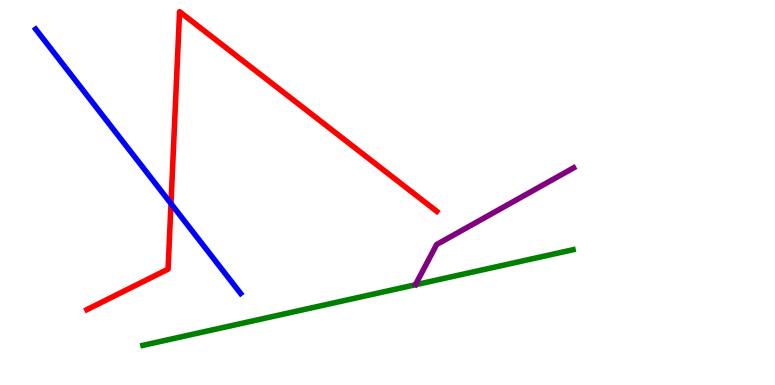[{'lines': ['blue', 'red'], 'intersections': [{'x': 2.21, 'y': 4.71}]}, {'lines': ['green', 'red'], 'intersections': []}, {'lines': ['purple', 'red'], 'intersections': []}, {'lines': ['blue', 'green'], 'intersections': []}, {'lines': ['blue', 'purple'], 'intersections': []}, {'lines': ['green', 'purple'], 'intersections': []}]